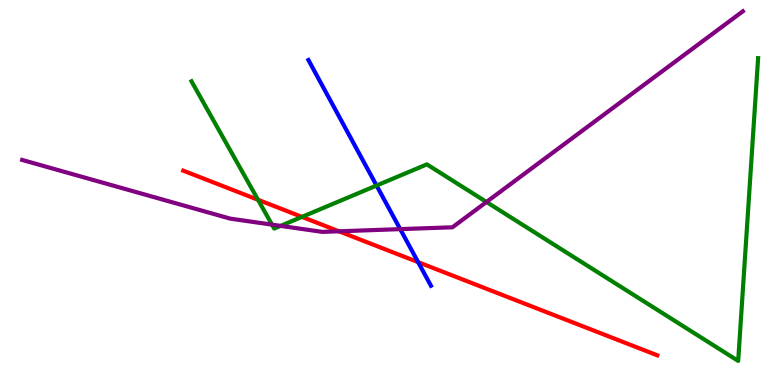[{'lines': ['blue', 'red'], 'intersections': [{'x': 5.4, 'y': 3.19}]}, {'lines': ['green', 'red'], 'intersections': [{'x': 3.33, 'y': 4.81}, {'x': 3.9, 'y': 4.37}]}, {'lines': ['purple', 'red'], 'intersections': [{'x': 4.37, 'y': 3.99}]}, {'lines': ['blue', 'green'], 'intersections': [{'x': 4.86, 'y': 5.18}]}, {'lines': ['blue', 'purple'], 'intersections': [{'x': 5.16, 'y': 4.05}]}, {'lines': ['green', 'purple'], 'intersections': [{'x': 3.51, 'y': 4.17}, {'x': 3.62, 'y': 4.13}, {'x': 6.28, 'y': 4.75}]}]